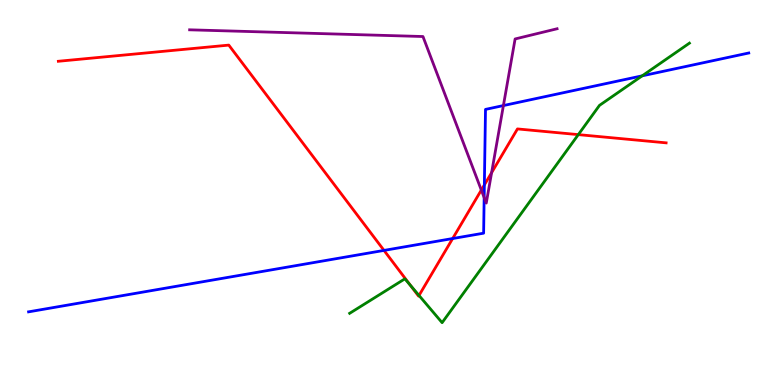[{'lines': ['blue', 'red'], 'intersections': [{'x': 4.96, 'y': 3.5}, {'x': 5.84, 'y': 3.8}, {'x': 6.25, 'y': 5.2}]}, {'lines': ['green', 'red'], 'intersections': [{'x': 5.3, 'y': 2.59}, {'x': 5.41, 'y': 2.33}, {'x': 7.46, 'y': 6.5}]}, {'lines': ['purple', 'red'], 'intersections': [{'x': 6.21, 'y': 5.06}, {'x': 6.34, 'y': 5.52}]}, {'lines': ['blue', 'green'], 'intersections': [{'x': 8.29, 'y': 8.03}]}, {'lines': ['blue', 'purple'], 'intersections': [{'x': 6.25, 'y': 4.87}, {'x': 6.5, 'y': 7.26}]}, {'lines': ['green', 'purple'], 'intersections': []}]